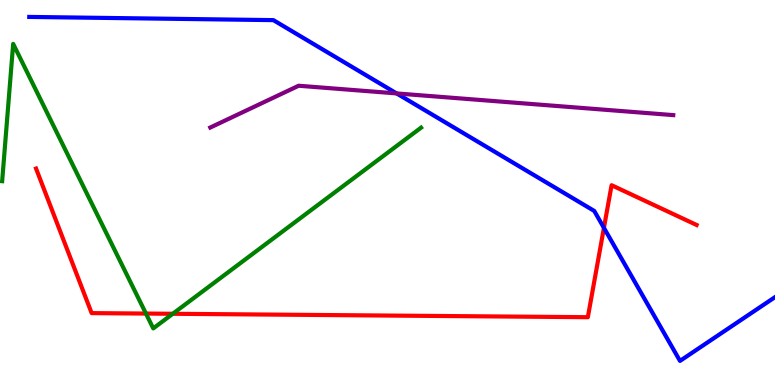[{'lines': ['blue', 'red'], 'intersections': [{'x': 7.79, 'y': 4.08}]}, {'lines': ['green', 'red'], 'intersections': [{'x': 1.88, 'y': 1.86}, {'x': 2.23, 'y': 1.85}]}, {'lines': ['purple', 'red'], 'intersections': []}, {'lines': ['blue', 'green'], 'intersections': []}, {'lines': ['blue', 'purple'], 'intersections': [{'x': 5.12, 'y': 7.57}]}, {'lines': ['green', 'purple'], 'intersections': []}]